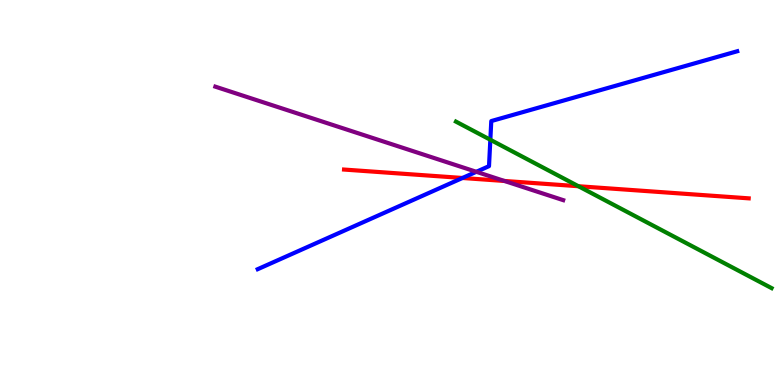[{'lines': ['blue', 'red'], 'intersections': [{'x': 5.97, 'y': 5.38}]}, {'lines': ['green', 'red'], 'intersections': [{'x': 7.46, 'y': 5.16}]}, {'lines': ['purple', 'red'], 'intersections': [{'x': 6.51, 'y': 5.3}]}, {'lines': ['blue', 'green'], 'intersections': [{'x': 6.33, 'y': 6.37}]}, {'lines': ['blue', 'purple'], 'intersections': [{'x': 6.15, 'y': 5.54}]}, {'lines': ['green', 'purple'], 'intersections': []}]